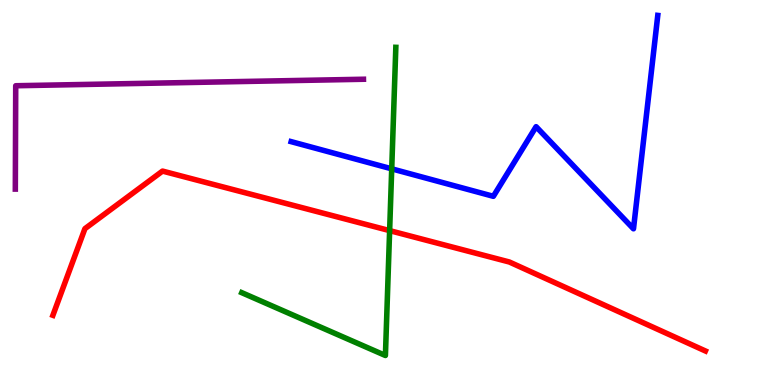[{'lines': ['blue', 'red'], 'intersections': []}, {'lines': ['green', 'red'], 'intersections': [{'x': 5.03, 'y': 4.01}]}, {'lines': ['purple', 'red'], 'intersections': []}, {'lines': ['blue', 'green'], 'intersections': [{'x': 5.05, 'y': 5.61}]}, {'lines': ['blue', 'purple'], 'intersections': []}, {'lines': ['green', 'purple'], 'intersections': []}]